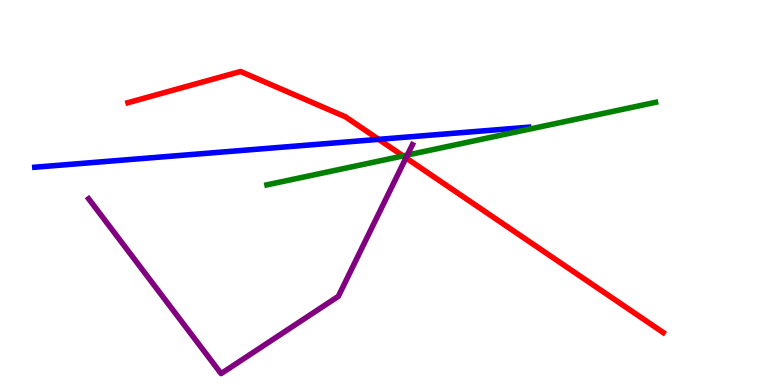[{'lines': ['blue', 'red'], 'intersections': [{'x': 4.89, 'y': 6.38}]}, {'lines': ['green', 'red'], 'intersections': [{'x': 5.2, 'y': 5.95}]}, {'lines': ['purple', 'red'], 'intersections': [{'x': 5.24, 'y': 5.9}]}, {'lines': ['blue', 'green'], 'intersections': []}, {'lines': ['blue', 'purple'], 'intersections': []}, {'lines': ['green', 'purple'], 'intersections': [{'x': 5.26, 'y': 5.97}]}]